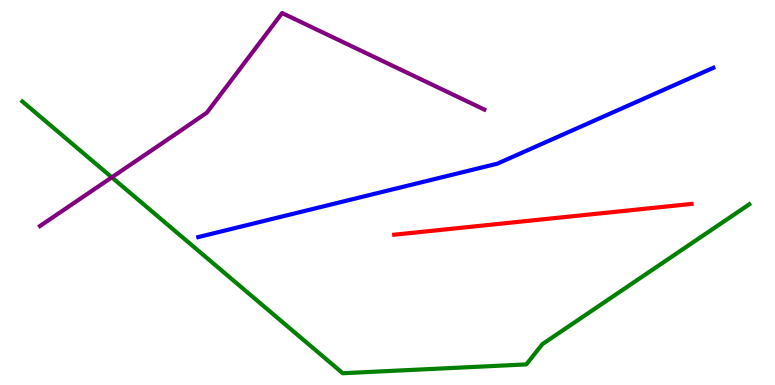[{'lines': ['blue', 'red'], 'intersections': []}, {'lines': ['green', 'red'], 'intersections': []}, {'lines': ['purple', 'red'], 'intersections': []}, {'lines': ['blue', 'green'], 'intersections': []}, {'lines': ['blue', 'purple'], 'intersections': []}, {'lines': ['green', 'purple'], 'intersections': [{'x': 1.44, 'y': 5.39}]}]